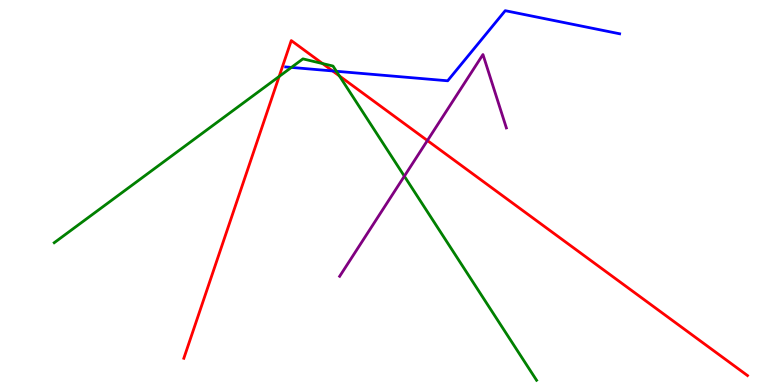[{'lines': ['blue', 'red'], 'intersections': [{'x': 4.29, 'y': 8.16}]}, {'lines': ['green', 'red'], 'intersections': [{'x': 3.6, 'y': 8.01}, {'x': 4.16, 'y': 8.35}, {'x': 4.38, 'y': 8.03}]}, {'lines': ['purple', 'red'], 'intersections': [{'x': 5.51, 'y': 6.35}]}, {'lines': ['blue', 'green'], 'intersections': [{'x': 3.76, 'y': 8.25}, {'x': 4.34, 'y': 8.15}]}, {'lines': ['blue', 'purple'], 'intersections': []}, {'lines': ['green', 'purple'], 'intersections': [{'x': 5.22, 'y': 5.42}]}]